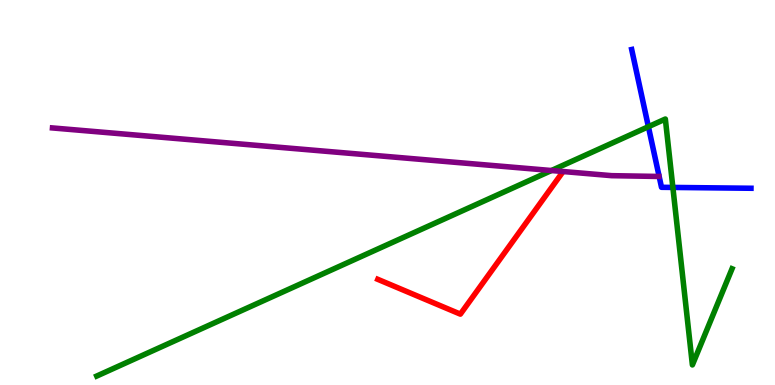[{'lines': ['blue', 'red'], 'intersections': []}, {'lines': ['green', 'red'], 'intersections': []}, {'lines': ['purple', 'red'], 'intersections': []}, {'lines': ['blue', 'green'], 'intersections': [{'x': 8.37, 'y': 6.71}, {'x': 8.68, 'y': 5.13}]}, {'lines': ['blue', 'purple'], 'intersections': []}, {'lines': ['green', 'purple'], 'intersections': [{'x': 7.12, 'y': 5.57}]}]